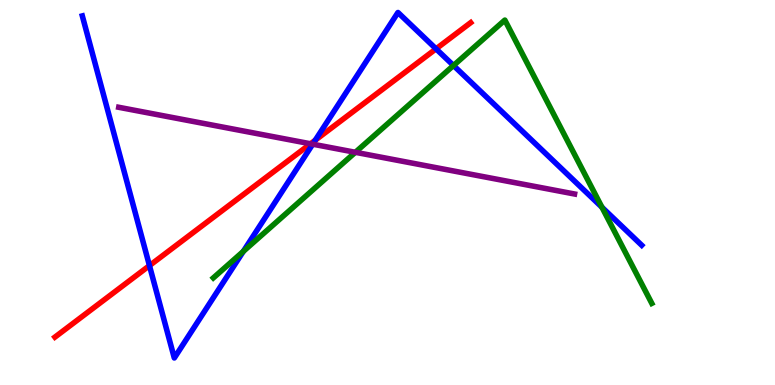[{'lines': ['blue', 'red'], 'intersections': [{'x': 1.93, 'y': 3.1}, {'x': 4.07, 'y': 6.36}, {'x': 5.63, 'y': 8.73}]}, {'lines': ['green', 'red'], 'intersections': []}, {'lines': ['purple', 'red'], 'intersections': [{'x': 4.01, 'y': 6.27}]}, {'lines': ['blue', 'green'], 'intersections': [{'x': 3.14, 'y': 3.47}, {'x': 5.85, 'y': 8.3}, {'x': 7.77, 'y': 4.62}]}, {'lines': ['blue', 'purple'], 'intersections': [{'x': 4.03, 'y': 6.25}]}, {'lines': ['green', 'purple'], 'intersections': [{'x': 4.59, 'y': 6.04}]}]